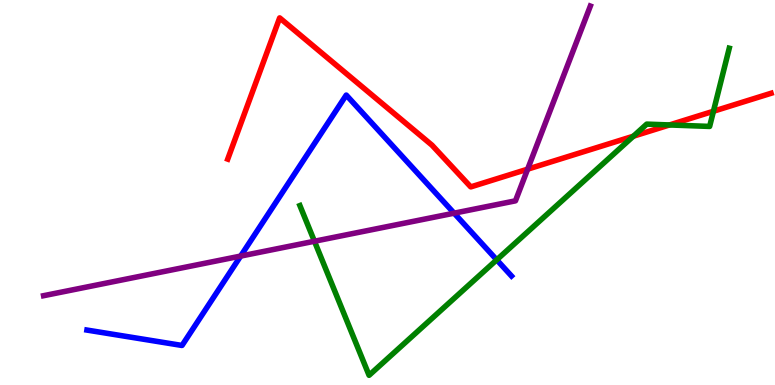[{'lines': ['blue', 'red'], 'intersections': []}, {'lines': ['green', 'red'], 'intersections': [{'x': 8.17, 'y': 6.46}, {'x': 8.64, 'y': 6.75}, {'x': 9.21, 'y': 7.11}]}, {'lines': ['purple', 'red'], 'intersections': [{'x': 6.81, 'y': 5.61}]}, {'lines': ['blue', 'green'], 'intersections': [{'x': 6.41, 'y': 3.25}]}, {'lines': ['blue', 'purple'], 'intersections': [{'x': 3.11, 'y': 3.35}, {'x': 5.86, 'y': 4.46}]}, {'lines': ['green', 'purple'], 'intersections': [{'x': 4.06, 'y': 3.73}]}]